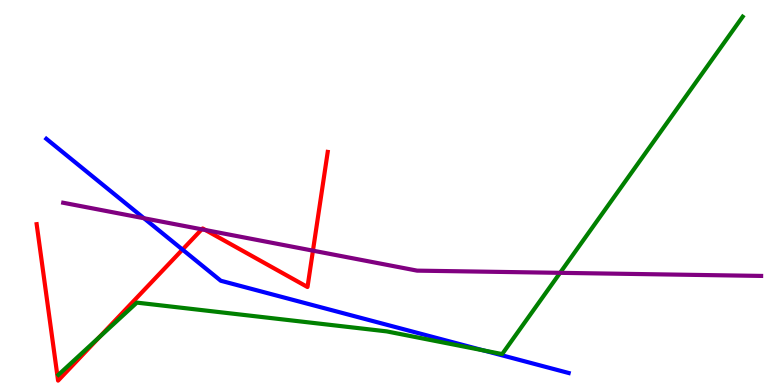[{'lines': ['blue', 'red'], 'intersections': [{'x': 2.35, 'y': 3.52}]}, {'lines': ['green', 'red'], 'intersections': [{'x': 1.28, 'y': 1.24}]}, {'lines': ['purple', 'red'], 'intersections': [{'x': 2.6, 'y': 4.04}, {'x': 2.65, 'y': 4.03}, {'x': 4.04, 'y': 3.49}]}, {'lines': ['blue', 'green'], 'intersections': [{'x': 6.24, 'y': 0.897}]}, {'lines': ['blue', 'purple'], 'intersections': [{'x': 1.86, 'y': 4.33}]}, {'lines': ['green', 'purple'], 'intersections': [{'x': 7.23, 'y': 2.91}]}]